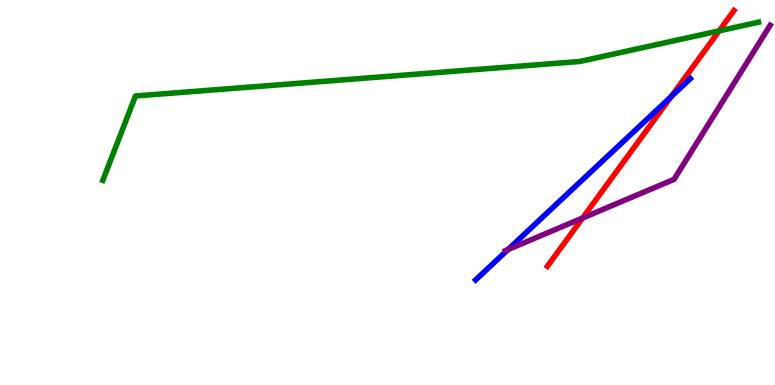[{'lines': ['blue', 'red'], 'intersections': [{'x': 8.66, 'y': 7.49}]}, {'lines': ['green', 'red'], 'intersections': [{'x': 9.28, 'y': 9.2}]}, {'lines': ['purple', 'red'], 'intersections': [{'x': 7.52, 'y': 4.34}]}, {'lines': ['blue', 'green'], 'intersections': []}, {'lines': ['blue', 'purple'], 'intersections': [{'x': 6.56, 'y': 3.52}]}, {'lines': ['green', 'purple'], 'intersections': []}]